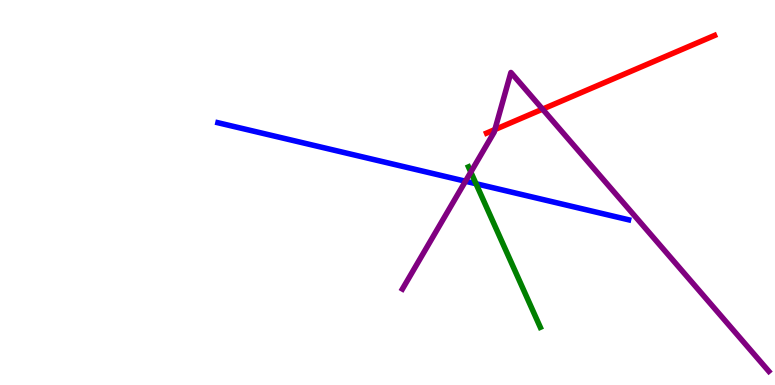[{'lines': ['blue', 'red'], 'intersections': []}, {'lines': ['green', 'red'], 'intersections': []}, {'lines': ['purple', 'red'], 'intersections': [{'x': 6.39, 'y': 6.63}, {'x': 7.0, 'y': 7.17}]}, {'lines': ['blue', 'green'], 'intersections': [{'x': 6.14, 'y': 5.23}]}, {'lines': ['blue', 'purple'], 'intersections': [{'x': 6.01, 'y': 5.29}]}, {'lines': ['green', 'purple'], 'intersections': [{'x': 6.07, 'y': 5.53}]}]